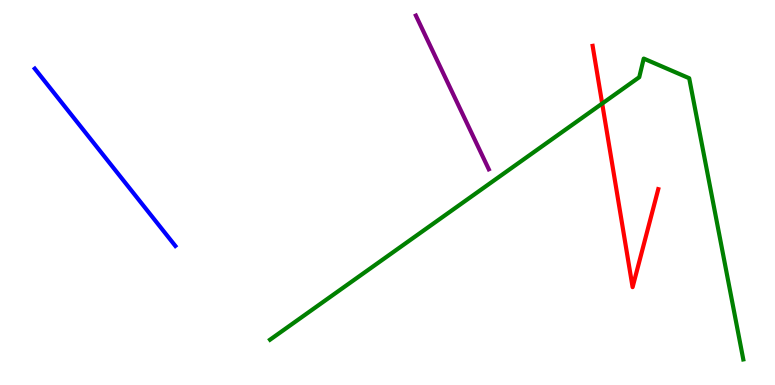[{'lines': ['blue', 'red'], 'intersections': []}, {'lines': ['green', 'red'], 'intersections': [{'x': 7.77, 'y': 7.31}]}, {'lines': ['purple', 'red'], 'intersections': []}, {'lines': ['blue', 'green'], 'intersections': []}, {'lines': ['blue', 'purple'], 'intersections': []}, {'lines': ['green', 'purple'], 'intersections': []}]